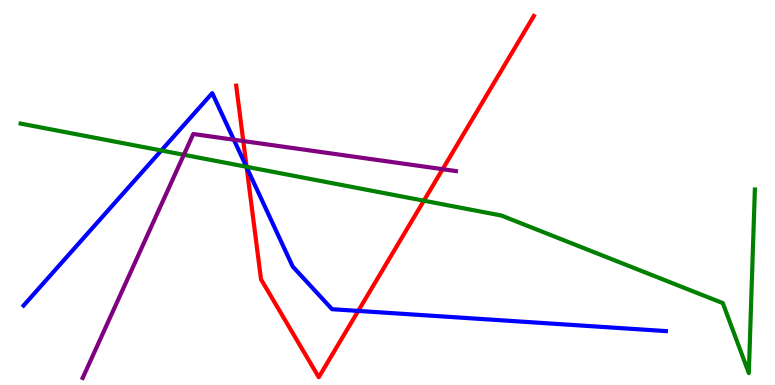[{'lines': ['blue', 'red'], 'intersections': [{'x': 3.18, 'y': 5.65}, {'x': 4.62, 'y': 1.92}]}, {'lines': ['green', 'red'], 'intersections': [{'x': 3.18, 'y': 5.67}, {'x': 5.47, 'y': 4.79}]}, {'lines': ['purple', 'red'], 'intersections': [{'x': 3.14, 'y': 6.34}, {'x': 5.71, 'y': 5.61}]}, {'lines': ['blue', 'green'], 'intersections': [{'x': 2.08, 'y': 6.09}, {'x': 3.18, 'y': 5.67}]}, {'lines': ['blue', 'purple'], 'intersections': [{'x': 3.02, 'y': 6.37}]}, {'lines': ['green', 'purple'], 'intersections': [{'x': 2.37, 'y': 5.98}]}]